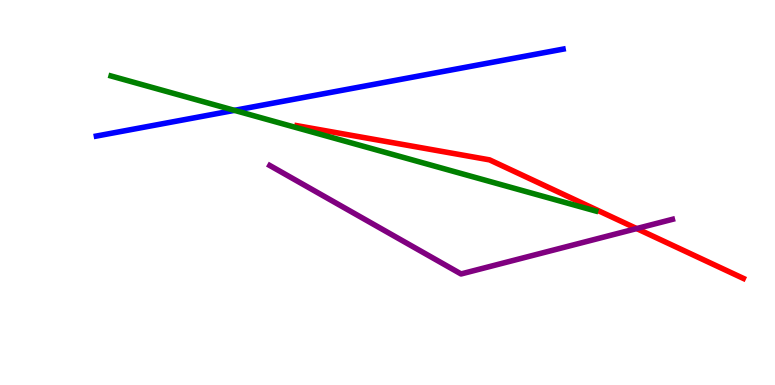[{'lines': ['blue', 'red'], 'intersections': []}, {'lines': ['green', 'red'], 'intersections': []}, {'lines': ['purple', 'red'], 'intersections': [{'x': 8.21, 'y': 4.06}]}, {'lines': ['blue', 'green'], 'intersections': [{'x': 3.02, 'y': 7.13}]}, {'lines': ['blue', 'purple'], 'intersections': []}, {'lines': ['green', 'purple'], 'intersections': []}]